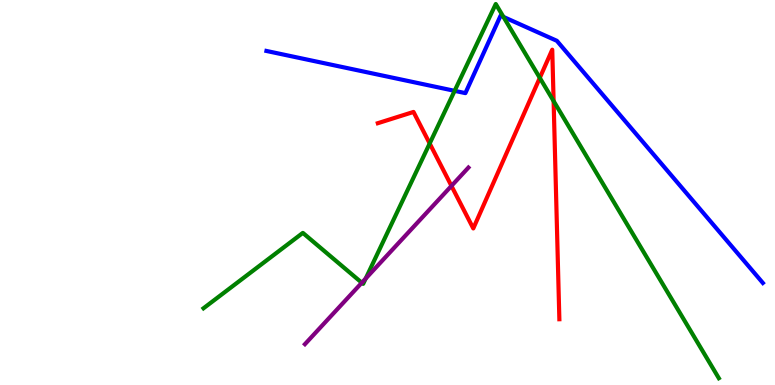[{'lines': ['blue', 'red'], 'intersections': []}, {'lines': ['green', 'red'], 'intersections': [{'x': 5.54, 'y': 6.27}, {'x': 6.97, 'y': 7.98}, {'x': 7.14, 'y': 7.38}]}, {'lines': ['purple', 'red'], 'intersections': [{'x': 5.83, 'y': 5.17}]}, {'lines': ['blue', 'green'], 'intersections': [{'x': 5.87, 'y': 7.64}, {'x': 6.5, 'y': 9.56}]}, {'lines': ['blue', 'purple'], 'intersections': []}, {'lines': ['green', 'purple'], 'intersections': [{'x': 4.67, 'y': 2.66}, {'x': 4.72, 'y': 2.76}]}]